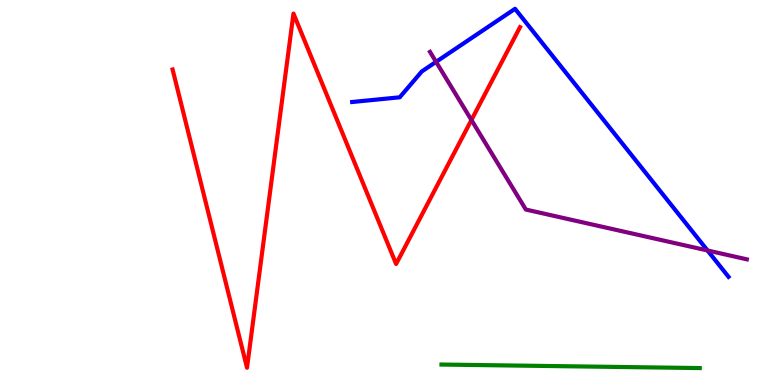[{'lines': ['blue', 'red'], 'intersections': []}, {'lines': ['green', 'red'], 'intersections': []}, {'lines': ['purple', 'red'], 'intersections': [{'x': 6.08, 'y': 6.88}]}, {'lines': ['blue', 'green'], 'intersections': []}, {'lines': ['blue', 'purple'], 'intersections': [{'x': 5.63, 'y': 8.39}, {'x': 9.13, 'y': 3.49}]}, {'lines': ['green', 'purple'], 'intersections': []}]